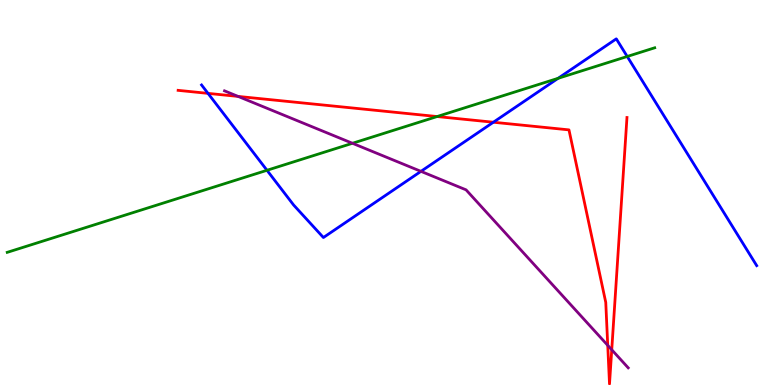[{'lines': ['blue', 'red'], 'intersections': [{'x': 2.68, 'y': 7.57}, {'x': 6.37, 'y': 6.83}]}, {'lines': ['green', 'red'], 'intersections': [{'x': 5.64, 'y': 6.97}]}, {'lines': ['purple', 'red'], 'intersections': [{'x': 3.07, 'y': 7.5}, {'x': 7.84, 'y': 1.03}, {'x': 7.89, 'y': 0.915}]}, {'lines': ['blue', 'green'], 'intersections': [{'x': 3.45, 'y': 5.58}, {'x': 7.2, 'y': 7.97}, {'x': 8.09, 'y': 8.53}]}, {'lines': ['blue', 'purple'], 'intersections': [{'x': 5.43, 'y': 5.55}]}, {'lines': ['green', 'purple'], 'intersections': [{'x': 4.55, 'y': 6.28}]}]